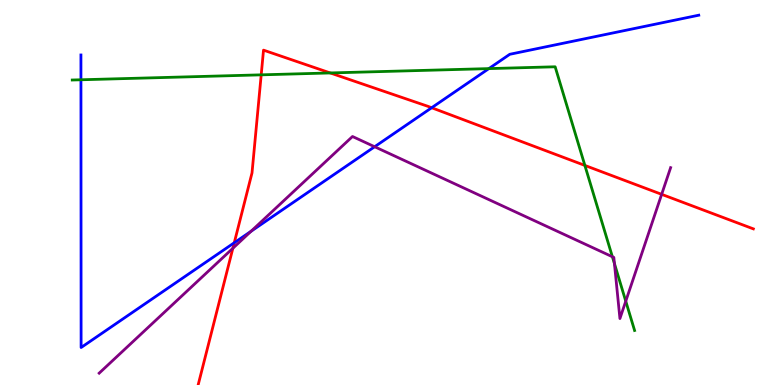[{'lines': ['blue', 'red'], 'intersections': [{'x': 3.02, 'y': 3.69}, {'x': 5.57, 'y': 7.2}]}, {'lines': ['green', 'red'], 'intersections': [{'x': 3.37, 'y': 8.06}, {'x': 4.26, 'y': 8.11}, {'x': 7.55, 'y': 5.7}]}, {'lines': ['purple', 'red'], 'intersections': [{'x': 3.0, 'y': 3.55}, {'x': 8.54, 'y': 4.95}]}, {'lines': ['blue', 'green'], 'intersections': [{'x': 1.04, 'y': 7.93}, {'x': 6.31, 'y': 8.22}]}, {'lines': ['blue', 'purple'], 'intersections': [{'x': 3.24, 'y': 3.99}, {'x': 4.83, 'y': 6.19}]}, {'lines': ['green', 'purple'], 'intersections': [{'x': 7.9, 'y': 3.33}, {'x': 7.93, 'y': 3.15}, {'x': 8.07, 'y': 2.18}]}]